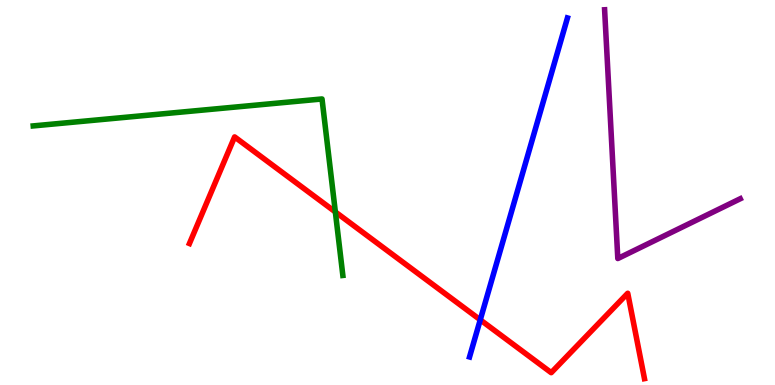[{'lines': ['blue', 'red'], 'intersections': [{'x': 6.2, 'y': 1.69}]}, {'lines': ['green', 'red'], 'intersections': [{'x': 4.33, 'y': 4.5}]}, {'lines': ['purple', 'red'], 'intersections': []}, {'lines': ['blue', 'green'], 'intersections': []}, {'lines': ['blue', 'purple'], 'intersections': []}, {'lines': ['green', 'purple'], 'intersections': []}]